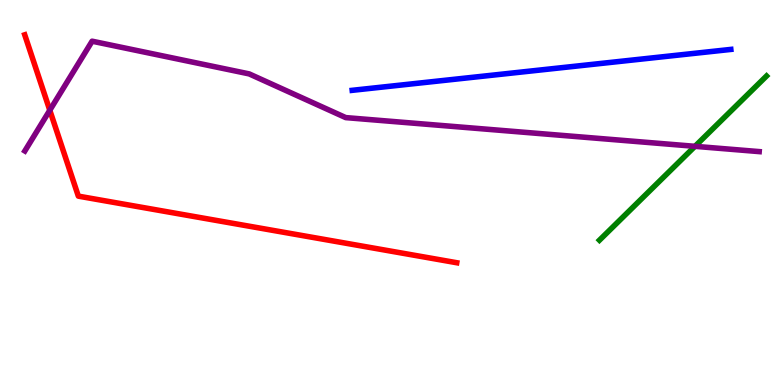[{'lines': ['blue', 'red'], 'intersections': []}, {'lines': ['green', 'red'], 'intersections': []}, {'lines': ['purple', 'red'], 'intersections': [{'x': 0.643, 'y': 7.14}]}, {'lines': ['blue', 'green'], 'intersections': []}, {'lines': ['blue', 'purple'], 'intersections': []}, {'lines': ['green', 'purple'], 'intersections': [{'x': 8.97, 'y': 6.2}]}]